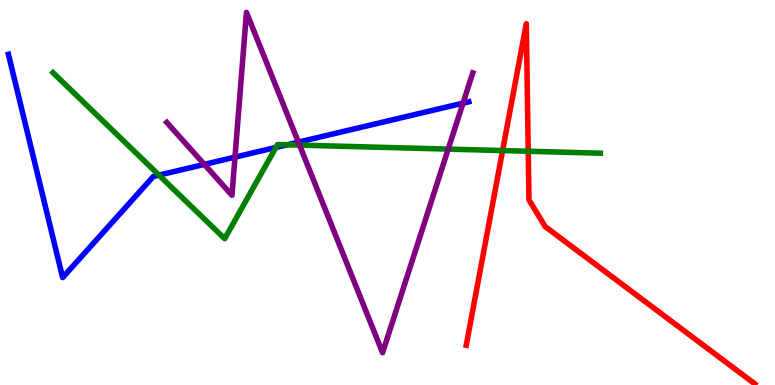[{'lines': ['blue', 'red'], 'intersections': []}, {'lines': ['green', 'red'], 'intersections': [{'x': 6.49, 'y': 6.09}, {'x': 6.82, 'y': 6.07}]}, {'lines': ['purple', 'red'], 'intersections': []}, {'lines': ['blue', 'green'], 'intersections': [{'x': 2.05, 'y': 5.45}, {'x': 3.56, 'y': 6.17}, {'x': 3.7, 'y': 6.24}]}, {'lines': ['blue', 'purple'], 'intersections': [{'x': 2.64, 'y': 5.73}, {'x': 3.03, 'y': 5.92}, {'x': 3.85, 'y': 6.31}, {'x': 5.97, 'y': 7.32}]}, {'lines': ['green', 'purple'], 'intersections': [{'x': 3.87, 'y': 6.23}, {'x': 5.78, 'y': 6.13}]}]